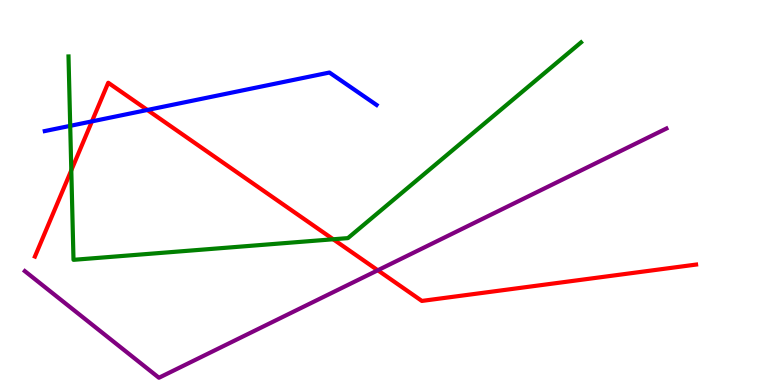[{'lines': ['blue', 'red'], 'intersections': [{'x': 1.19, 'y': 6.85}, {'x': 1.9, 'y': 7.14}]}, {'lines': ['green', 'red'], 'intersections': [{'x': 0.92, 'y': 5.58}, {'x': 4.3, 'y': 3.79}]}, {'lines': ['purple', 'red'], 'intersections': [{'x': 4.87, 'y': 2.98}]}, {'lines': ['blue', 'green'], 'intersections': [{'x': 0.906, 'y': 6.73}]}, {'lines': ['blue', 'purple'], 'intersections': []}, {'lines': ['green', 'purple'], 'intersections': []}]